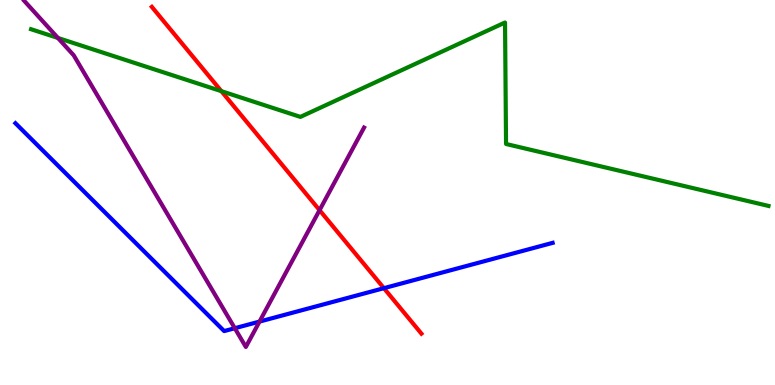[{'lines': ['blue', 'red'], 'intersections': [{'x': 4.95, 'y': 2.51}]}, {'lines': ['green', 'red'], 'intersections': [{'x': 2.86, 'y': 7.63}]}, {'lines': ['purple', 'red'], 'intersections': [{'x': 4.12, 'y': 4.54}]}, {'lines': ['blue', 'green'], 'intersections': []}, {'lines': ['blue', 'purple'], 'intersections': [{'x': 3.03, 'y': 1.47}, {'x': 3.35, 'y': 1.65}]}, {'lines': ['green', 'purple'], 'intersections': [{'x': 0.748, 'y': 9.01}]}]